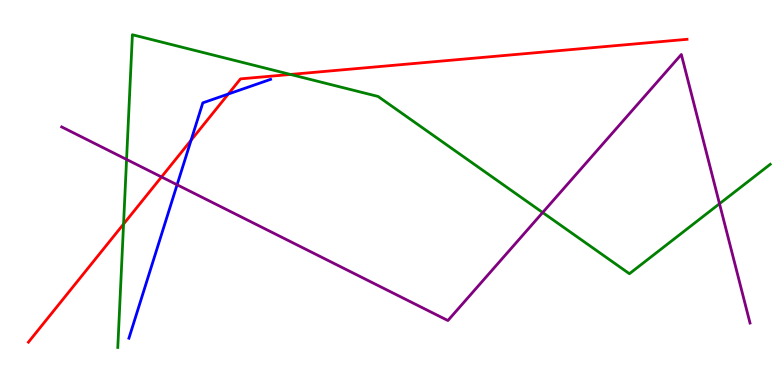[{'lines': ['blue', 'red'], 'intersections': [{'x': 2.47, 'y': 6.36}, {'x': 2.95, 'y': 7.56}]}, {'lines': ['green', 'red'], 'intersections': [{'x': 1.59, 'y': 4.18}, {'x': 3.75, 'y': 8.07}]}, {'lines': ['purple', 'red'], 'intersections': [{'x': 2.08, 'y': 5.4}]}, {'lines': ['blue', 'green'], 'intersections': []}, {'lines': ['blue', 'purple'], 'intersections': [{'x': 2.29, 'y': 5.2}]}, {'lines': ['green', 'purple'], 'intersections': [{'x': 1.63, 'y': 5.86}, {'x': 7.0, 'y': 4.48}, {'x': 9.28, 'y': 4.71}]}]